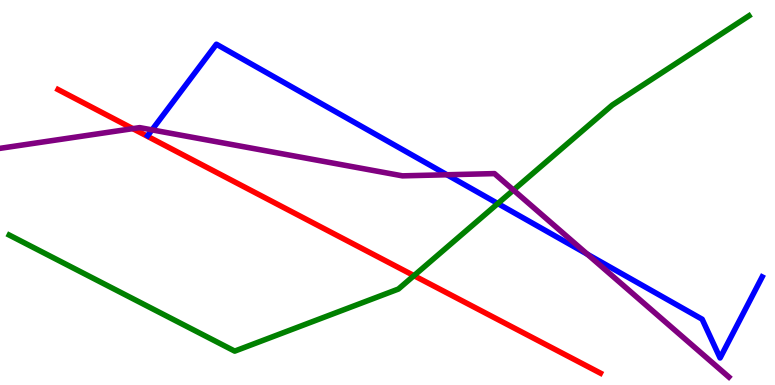[{'lines': ['blue', 'red'], 'intersections': []}, {'lines': ['green', 'red'], 'intersections': [{'x': 5.34, 'y': 2.84}]}, {'lines': ['purple', 'red'], 'intersections': [{'x': 1.71, 'y': 6.66}]}, {'lines': ['blue', 'green'], 'intersections': [{'x': 6.42, 'y': 4.71}]}, {'lines': ['blue', 'purple'], 'intersections': [{'x': 1.96, 'y': 6.63}, {'x': 5.77, 'y': 5.46}, {'x': 7.58, 'y': 3.4}]}, {'lines': ['green', 'purple'], 'intersections': [{'x': 6.63, 'y': 5.06}]}]